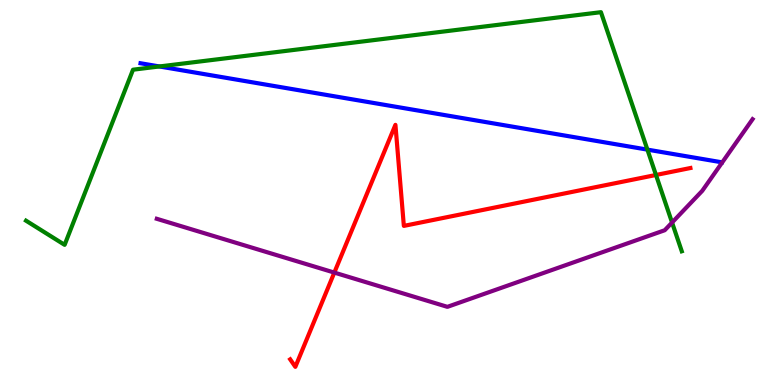[{'lines': ['blue', 'red'], 'intersections': []}, {'lines': ['green', 'red'], 'intersections': [{'x': 8.46, 'y': 5.46}]}, {'lines': ['purple', 'red'], 'intersections': [{'x': 4.31, 'y': 2.92}]}, {'lines': ['blue', 'green'], 'intersections': [{'x': 2.06, 'y': 8.27}, {'x': 8.35, 'y': 6.11}]}, {'lines': ['blue', 'purple'], 'intersections': []}, {'lines': ['green', 'purple'], 'intersections': [{'x': 8.67, 'y': 4.22}]}]